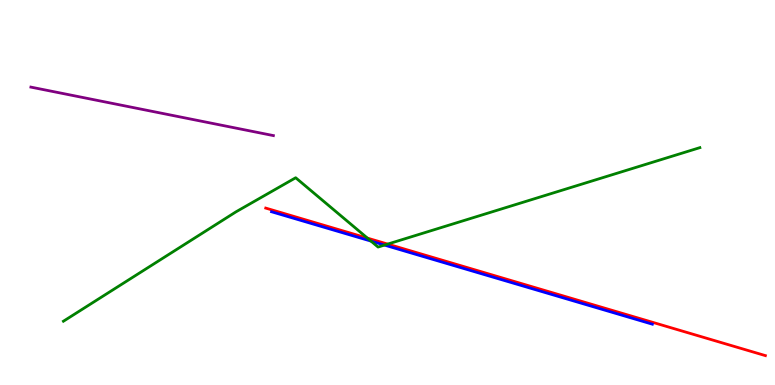[{'lines': ['blue', 'red'], 'intersections': []}, {'lines': ['green', 'red'], 'intersections': [{'x': 4.74, 'y': 3.82}, {'x': 5.0, 'y': 3.66}]}, {'lines': ['purple', 'red'], 'intersections': []}, {'lines': ['blue', 'green'], 'intersections': [{'x': 4.79, 'y': 3.74}, {'x': 4.96, 'y': 3.63}]}, {'lines': ['blue', 'purple'], 'intersections': []}, {'lines': ['green', 'purple'], 'intersections': []}]